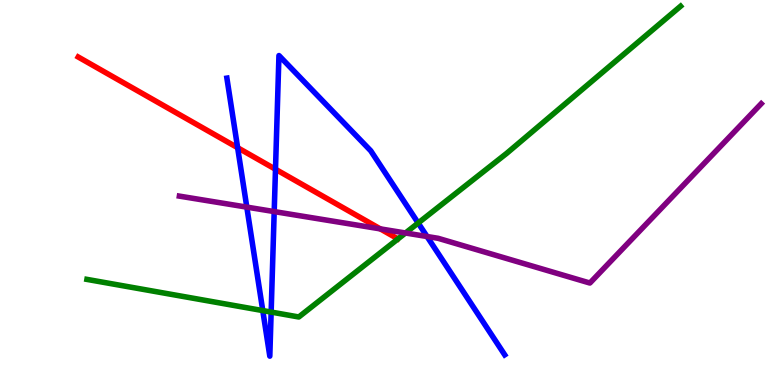[{'lines': ['blue', 'red'], 'intersections': [{'x': 3.07, 'y': 6.16}, {'x': 3.55, 'y': 5.6}]}, {'lines': ['green', 'red'], 'intersections': []}, {'lines': ['purple', 'red'], 'intersections': [{'x': 4.91, 'y': 4.05}]}, {'lines': ['blue', 'green'], 'intersections': [{'x': 3.39, 'y': 1.93}, {'x': 3.5, 'y': 1.89}, {'x': 5.4, 'y': 4.21}]}, {'lines': ['blue', 'purple'], 'intersections': [{'x': 3.18, 'y': 4.62}, {'x': 3.54, 'y': 4.5}, {'x': 5.51, 'y': 3.86}]}, {'lines': ['green', 'purple'], 'intersections': [{'x': 5.23, 'y': 3.95}]}]